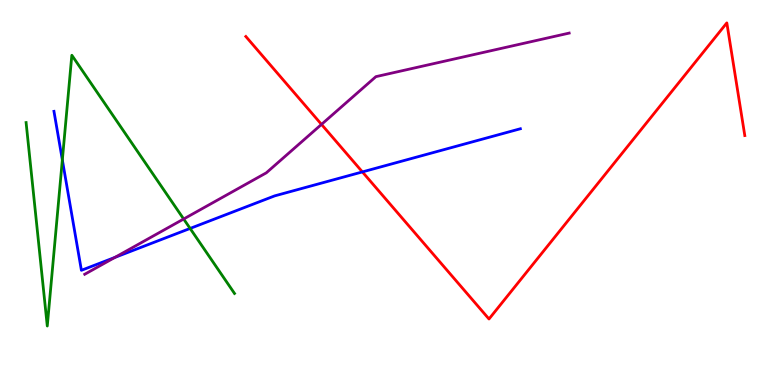[{'lines': ['blue', 'red'], 'intersections': [{'x': 4.68, 'y': 5.53}]}, {'lines': ['green', 'red'], 'intersections': []}, {'lines': ['purple', 'red'], 'intersections': [{'x': 4.15, 'y': 6.77}]}, {'lines': ['blue', 'green'], 'intersections': [{'x': 0.804, 'y': 5.85}, {'x': 2.45, 'y': 4.07}]}, {'lines': ['blue', 'purple'], 'intersections': [{'x': 1.48, 'y': 3.31}]}, {'lines': ['green', 'purple'], 'intersections': [{'x': 2.37, 'y': 4.31}]}]